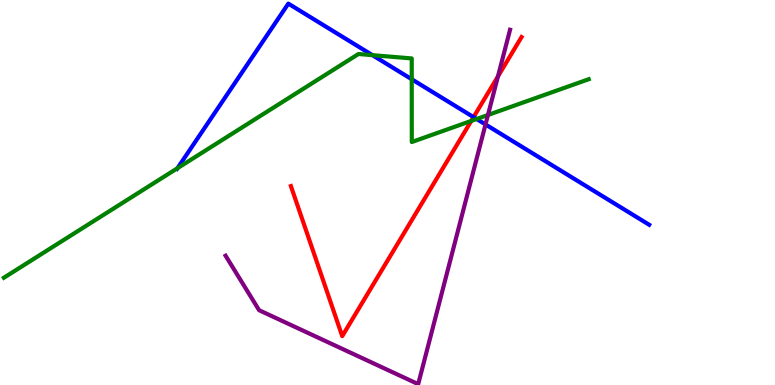[{'lines': ['blue', 'red'], 'intersections': [{'x': 6.11, 'y': 6.96}]}, {'lines': ['green', 'red'], 'intersections': [{'x': 6.08, 'y': 6.86}]}, {'lines': ['purple', 'red'], 'intersections': [{'x': 6.43, 'y': 8.02}]}, {'lines': ['blue', 'green'], 'intersections': [{'x': 2.29, 'y': 5.63}, {'x': 4.81, 'y': 8.57}, {'x': 5.31, 'y': 7.94}, {'x': 6.15, 'y': 6.91}]}, {'lines': ['blue', 'purple'], 'intersections': [{'x': 6.26, 'y': 6.77}]}, {'lines': ['green', 'purple'], 'intersections': [{'x': 6.3, 'y': 7.01}]}]